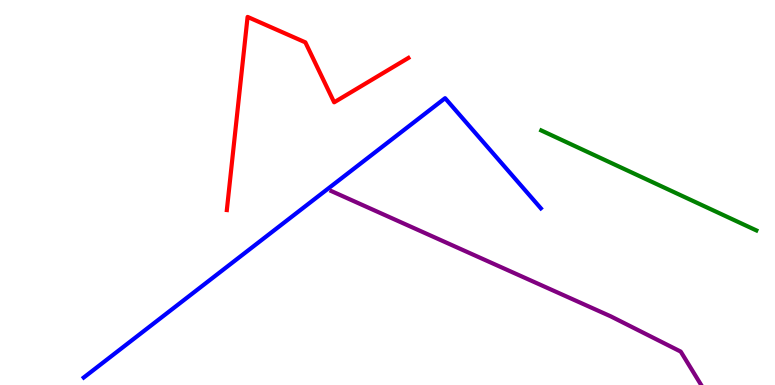[{'lines': ['blue', 'red'], 'intersections': []}, {'lines': ['green', 'red'], 'intersections': []}, {'lines': ['purple', 'red'], 'intersections': []}, {'lines': ['blue', 'green'], 'intersections': []}, {'lines': ['blue', 'purple'], 'intersections': []}, {'lines': ['green', 'purple'], 'intersections': []}]